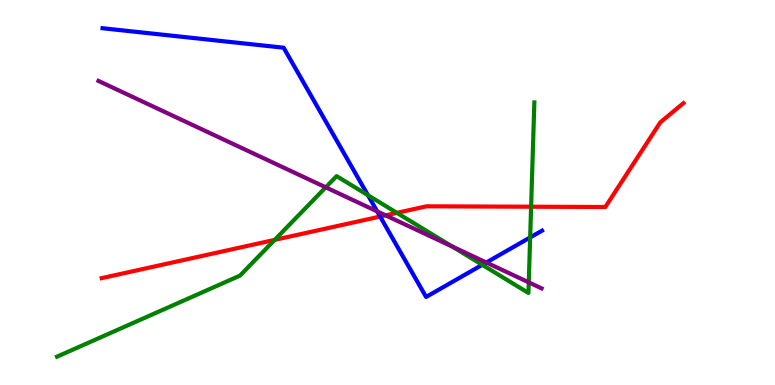[{'lines': ['blue', 'red'], 'intersections': [{'x': 4.9, 'y': 4.38}]}, {'lines': ['green', 'red'], 'intersections': [{'x': 3.54, 'y': 3.77}, {'x': 5.12, 'y': 4.47}, {'x': 6.85, 'y': 4.63}]}, {'lines': ['purple', 'red'], 'intersections': [{'x': 4.98, 'y': 4.41}]}, {'lines': ['blue', 'green'], 'intersections': [{'x': 4.75, 'y': 4.93}, {'x': 6.22, 'y': 3.12}, {'x': 6.84, 'y': 3.83}]}, {'lines': ['blue', 'purple'], 'intersections': [{'x': 4.87, 'y': 4.51}, {'x': 6.28, 'y': 3.18}]}, {'lines': ['green', 'purple'], 'intersections': [{'x': 4.2, 'y': 5.13}, {'x': 5.84, 'y': 3.6}, {'x': 6.82, 'y': 2.67}]}]